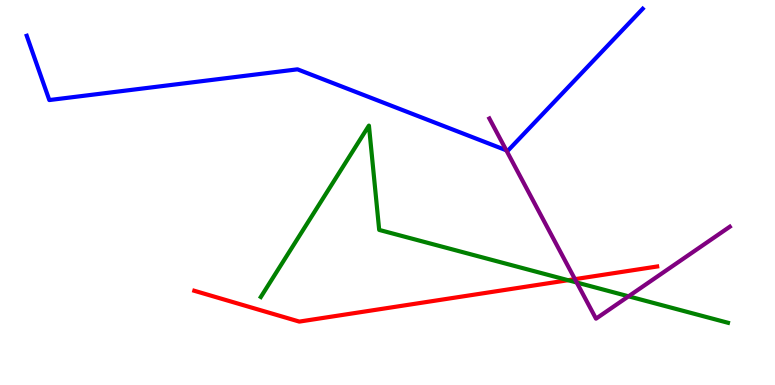[{'lines': ['blue', 'red'], 'intersections': []}, {'lines': ['green', 'red'], 'intersections': [{'x': 7.33, 'y': 2.72}]}, {'lines': ['purple', 'red'], 'intersections': [{'x': 7.42, 'y': 2.75}]}, {'lines': ['blue', 'green'], 'intersections': []}, {'lines': ['blue', 'purple'], 'intersections': [{'x': 6.53, 'y': 6.1}]}, {'lines': ['green', 'purple'], 'intersections': [{'x': 7.44, 'y': 2.66}, {'x': 8.11, 'y': 2.3}]}]